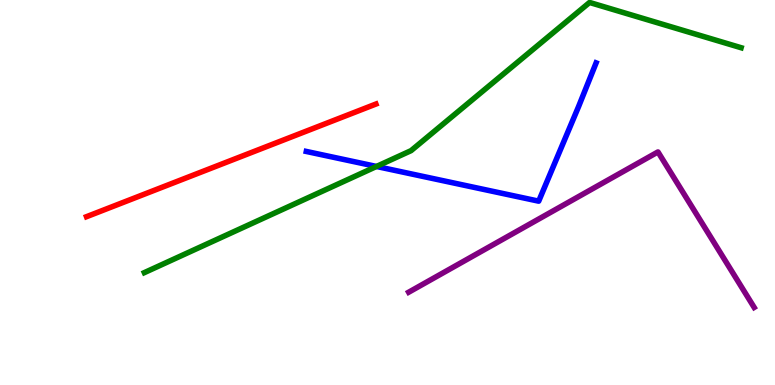[{'lines': ['blue', 'red'], 'intersections': []}, {'lines': ['green', 'red'], 'intersections': []}, {'lines': ['purple', 'red'], 'intersections': []}, {'lines': ['blue', 'green'], 'intersections': [{'x': 4.86, 'y': 5.68}]}, {'lines': ['blue', 'purple'], 'intersections': []}, {'lines': ['green', 'purple'], 'intersections': []}]